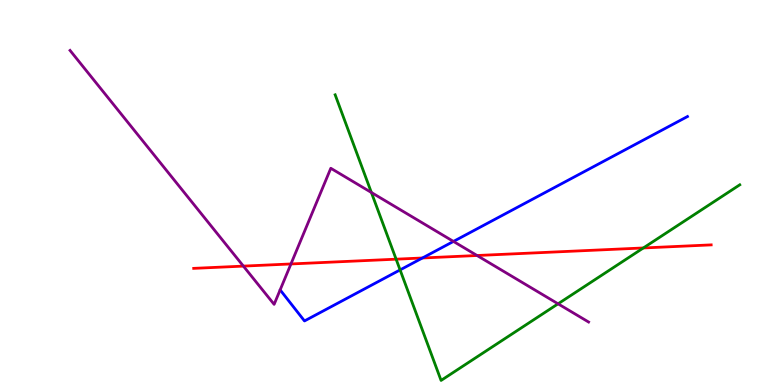[{'lines': ['blue', 'red'], 'intersections': [{'x': 5.45, 'y': 3.3}]}, {'lines': ['green', 'red'], 'intersections': [{'x': 5.11, 'y': 3.27}, {'x': 8.3, 'y': 3.56}]}, {'lines': ['purple', 'red'], 'intersections': [{'x': 3.14, 'y': 3.09}, {'x': 3.75, 'y': 3.14}, {'x': 6.16, 'y': 3.36}]}, {'lines': ['blue', 'green'], 'intersections': [{'x': 5.16, 'y': 2.99}]}, {'lines': ['blue', 'purple'], 'intersections': [{'x': 5.85, 'y': 3.73}]}, {'lines': ['green', 'purple'], 'intersections': [{'x': 4.79, 'y': 5.0}, {'x': 7.2, 'y': 2.11}]}]